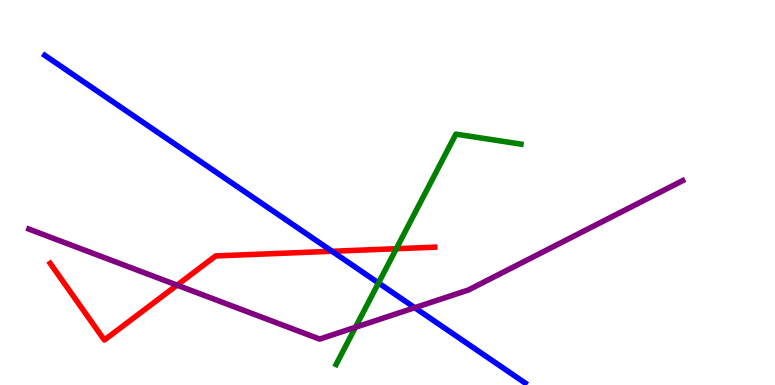[{'lines': ['blue', 'red'], 'intersections': [{'x': 4.28, 'y': 3.47}]}, {'lines': ['green', 'red'], 'intersections': [{'x': 5.11, 'y': 3.54}]}, {'lines': ['purple', 'red'], 'intersections': [{'x': 2.28, 'y': 2.59}]}, {'lines': ['blue', 'green'], 'intersections': [{'x': 4.88, 'y': 2.65}]}, {'lines': ['blue', 'purple'], 'intersections': [{'x': 5.35, 'y': 2.01}]}, {'lines': ['green', 'purple'], 'intersections': [{'x': 4.59, 'y': 1.5}]}]